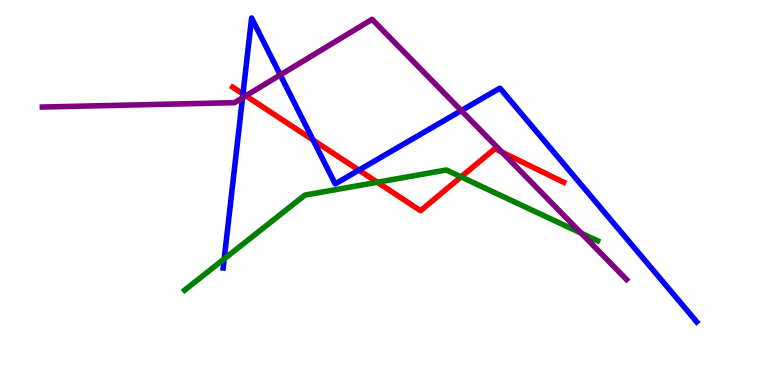[{'lines': ['blue', 'red'], 'intersections': [{'x': 3.14, 'y': 7.56}, {'x': 4.04, 'y': 6.36}, {'x': 4.63, 'y': 5.58}]}, {'lines': ['green', 'red'], 'intersections': [{'x': 4.87, 'y': 5.27}, {'x': 5.95, 'y': 5.41}]}, {'lines': ['purple', 'red'], 'intersections': [{'x': 3.17, 'y': 7.51}, {'x': 6.48, 'y': 6.05}]}, {'lines': ['blue', 'green'], 'intersections': [{'x': 2.89, 'y': 3.28}]}, {'lines': ['blue', 'purple'], 'intersections': [{'x': 3.13, 'y': 7.46}, {'x': 3.62, 'y': 8.05}, {'x': 5.95, 'y': 7.13}]}, {'lines': ['green', 'purple'], 'intersections': [{'x': 7.5, 'y': 3.94}]}]